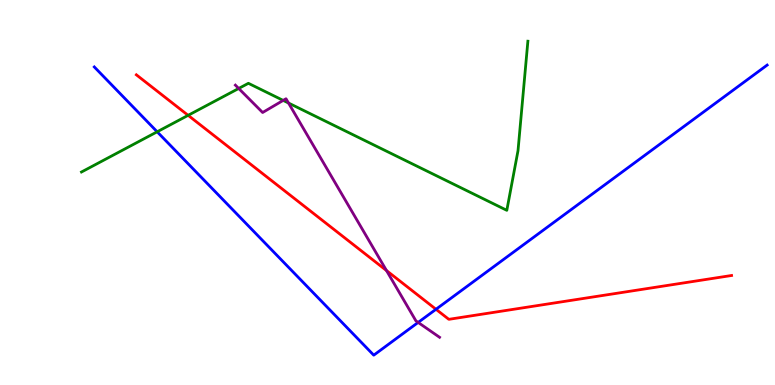[{'lines': ['blue', 'red'], 'intersections': [{'x': 5.63, 'y': 1.97}]}, {'lines': ['green', 'red'], 'intersections': [{'x': 2.43, 'y': 7.0}]}, {'lines': ['purple', 'red'], 'intersections': [{'x': 4.99, 'y': 2.97}]}, {'lines': ['blue', 'green'], 'intersections': [{'x': 2.03, 'y': 6.58}]}, {'lines': ['blue', 'purple'], 'intersections': [{'x': 5.4, 'y': 1.63}]}, {'lines': ['green', 'purple'], 'intersections': [{'x': 3.08, 'y': 7.7}, {'x': 3.65, 'y': 7.39}, {'x': 3.72, 'y': 7.32}]}]